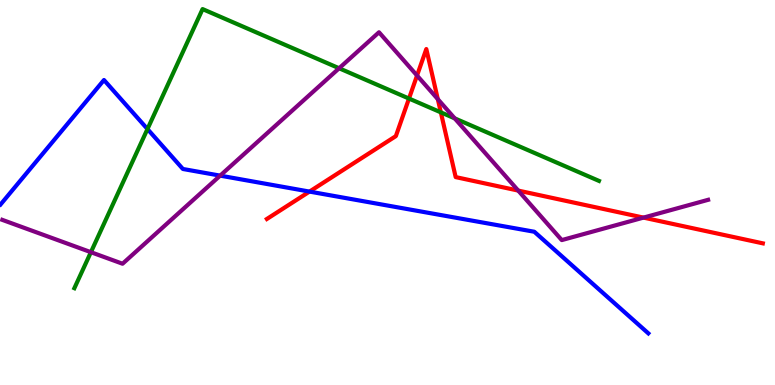[{'lines': ['blue', 'red'], 'intersections': [{'x': 3.99, 'y': 5.02}]}, {'lines': ['green', 'red'], 'intersections': [{'x': 5.28, 'y': 7.44}, {'x': 5.69, 'y': 7.08}]}, {'lines': ['purple', 'red'], 'intersections': [{'x': 5.38, 'y': 8.04}, {'x': 5.65, 'y': 7.42}, {'x': 6.69, 'y': 5.05}, {'x': 8.3, 'y': 4.35}]}, {'lines': ['blue', 'green'], 'intersections': [{'x': 1.9, 'y': 6.65}]}, {'lines': ['blue', 'purple'], 'intersections': [{'x': 2.84, 'y': 5.44}]}, {'lines': ['green', 'purple'], 'intersections': [{'x': 1.17, 'y': 3.45}, {'x': 4.38, 'y': 8.23}, {'x': 5.87, 'y': 6.93}]}]